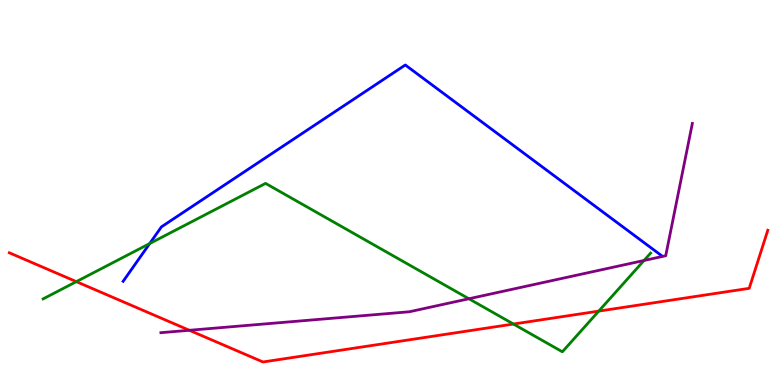[{'lines': ['blue', 'red'], 'intersections': []}, {'lines': ['green', 'red'], 'intersections': [{'x': 0.985, 'y': 2.68}, {'x': 6.63, 'y': 1.58}, {'x': 7.73, 'y': 1.92}]}, {'lines': ['purple', 'red'], 'intersections': [{'x': 2.44, 'y': 1.42}]}, {'lines': ['blue', 'green'], 'intersections': [{'x': 1.93, 'y': 3.67}]}, {'lines': ['blue', 'purple'], 'intersections': []}, {'lines': ['green', 'purple'], 'intersections': [{'x': 6.05, 'y': 2.24}, {'x': 8.31, 'y': 3.23}]}]